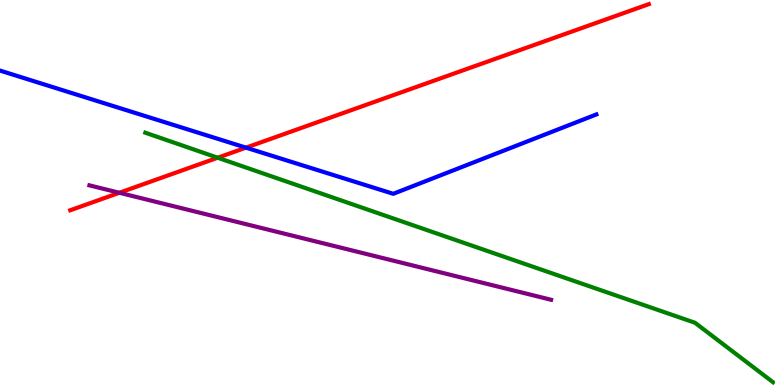[{'lines': ['blue', 'red'], 'intersections': [{'x': 3.17, 'y': 6.16}]}, {'lines': ['green', 'red'], 'intersections': [{'x': 2.81, 'y': 5.9}]}, {'lines': ['purple', 'red'], 'intersections': [{'x': 1.54, 'y': 4.99}]}, {'lines': ['blue', 'green'], 'intersections': []}, {'lines': ['blue', 'purple'], 'intersections': []}, {'lines': ['green', 'purple'], 'intersections': []}]